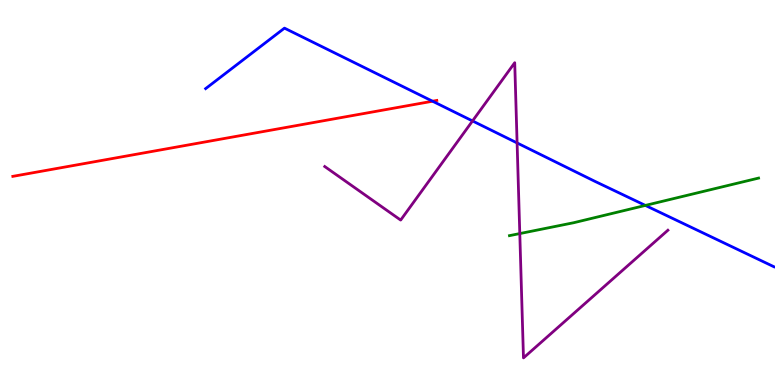[{'lines': ['blue', 'red'], 'intersections': [{'x': 5.58, 'y': 7.37}]}, {'lines': ['green', 'red'], 'intersections': []}, {'lines': ['purple', 'red'], 'intersections': []}, {'lines': ['blue', 'green'], 'intersections': [{'x': 8.33, 'y': 4.66}]}, {'lines': ['blue', 'purple'], 'intersections': [{'x': 6.1, 'y': 6.86}, {'x': 6.67, 'y': 6.29}]}, {'lines': ['green', 'purple'], 'intersections': [{'x': 6.71, 'y': 3.93}]}]